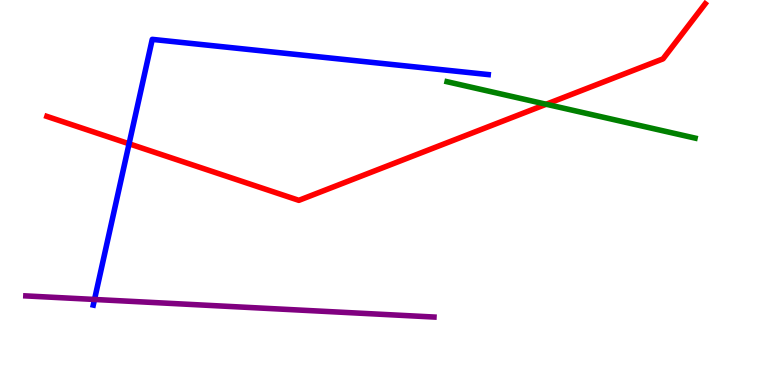[{'lines': ['blue', 'red'], 'intersections': [{'x': 1.67, 'y': 6.27}]}, {'lines': ['green', 'red'], 'intersections': [{'x': 7.05, 'y': 7.29}]}, {'lines': ['purple', 'red'], 'intersections': []}, {'lines': ['blue', 'green'], 'intersections': []}, {'lines': ['blue', 'purple'], 'intersections': [{'x': 1.22, 'y': 2.22}]}, {'lines': ['green', 'purple'], 'intersections': []}]